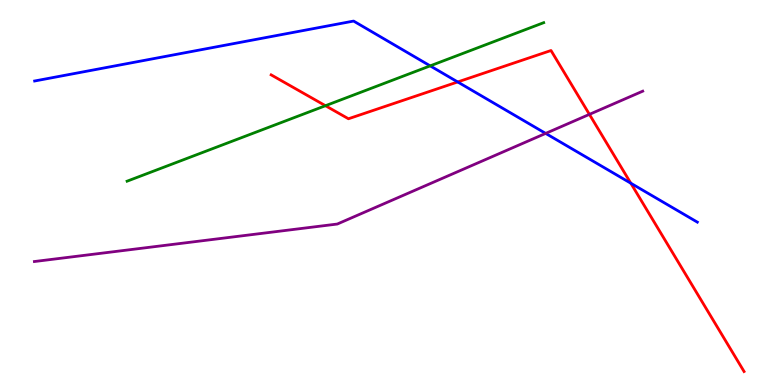[{'lines': ['blue', 'red'], 'intersections': [{'x': 5.91, 'y': 7.87}, {'x': 8.14, 'y': 5.24}]}, {'lines': ['green', 'red'], 'intersections': [{'x': 4.2, 'y': 7.25}]}, {'lines': ['purple', 'red'], 'intersections': [{'x': 7.61, 'y': 7.03}]}, {'lines': ['blue', 'green'], 'intersections': [{'x': 5.55, 'y': 8.29}]}, {'lines': ['blue', 'purple'], 'intersections': [{'x': 7.04, 'y': 6.53}]}, {'lines': ['green', 'purple'], 'intersections': []}]